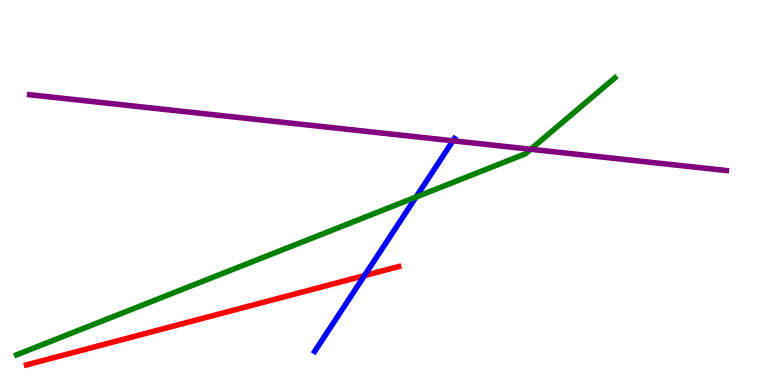[{'lines': ['blue', 'red'], 'intersections': [{'x': 4.7, 'y': 2.84}]}, {'lines': ['green', 'red'], 'intersections': []}, {'lines': ['purple', 'red'], 'intersections': []}, {'lines': ['blue', 'green'], 'intersections': [{'x': 5.37, 'y': 4.88}]}, {'lines': ['blue', 'purple'], 'intersections': [{'x': 5.84, 'y': 6.34}]}, {'lines': ['green', 'purple'], 'intersections': [{'x': 6.85, 'y': 6.12}]}]